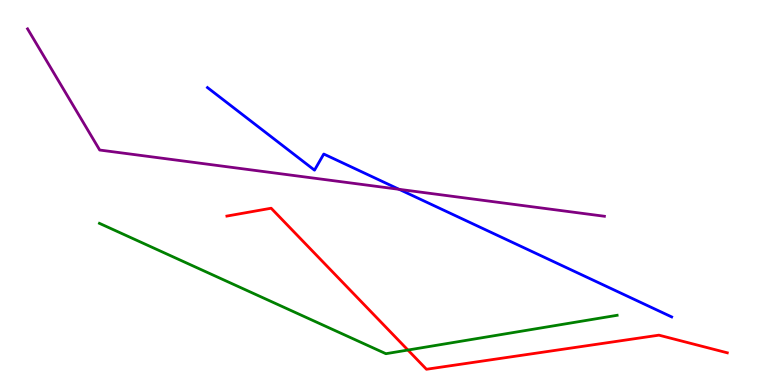[{'lines': ['blue', 'red'], 'intersections': []}, {'lines': ['green', 'red'], 'intersections': [{'x': 5.26, 'y': 0.908}]}, {'lines': ['purple', 'red'], 'intersections': []}, {'lines': ['blue', 'green'], 'intersections': []}, {'lines': ['blue', 'purple'], 'intersections': [{'x': 5.15, 'y': 5.08}]}, {'lines': ['green', 'purple'], 'intersections': []}]